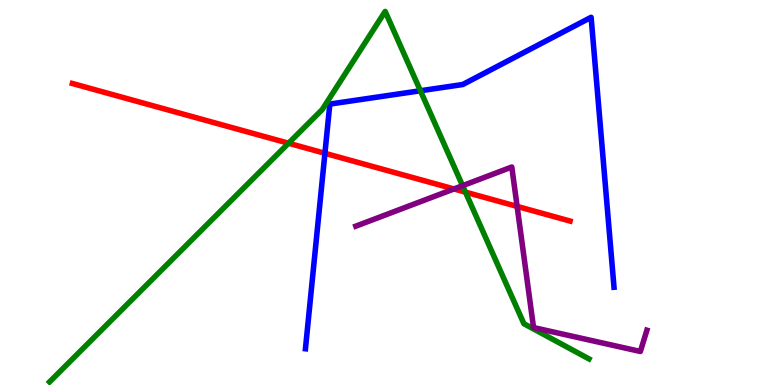[{'lines': ['blue', 'red'], 'intersections': [{'x': 4.19, 'y': 6.02}]}, {'lines': ['green', 'red'], 'intersections': [{'x': 3.72, 'y': 6.28}, {'x': 6.01, 'y': 5.01}]}, {'lines': ['purple', 'red'], 'intersections': [{'x': 5.86, 'y': 5.09}, {'x': 6.67, 'y': 4.64}]}, {'lines': ['blue', 'green'], 'intersections': [{'x': 5.42, 'y': 7.64}]}, {'lines': ['blue', 'purple'], 'intersections': []}, {'lines': ['green', 'purple'], 'intersections': [{'x': 5.97, 'y': 5.18}]}]